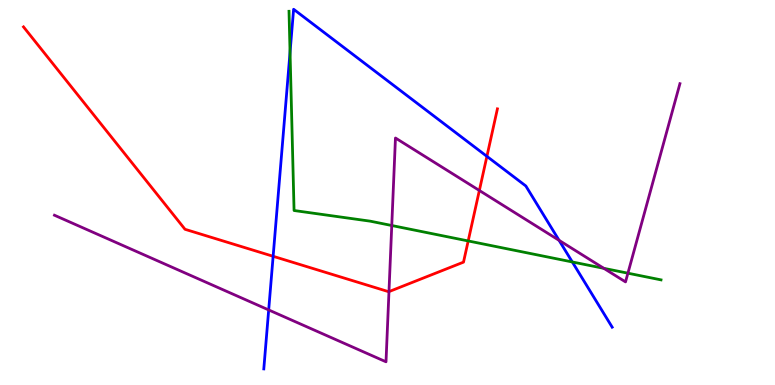[{'lines': ['blue', 'red'], 'intersections': [{'x': 3.52, 'y': 3.34}, {'x': 6.28, 'y': 5.94}]}, {'lines': ['green', 'red'], 'intersections': [{'x': 6.04, 'y': 3.74}]}, {'lines': ['purple', 'red'], 'intersections': [{'x': 5.02, 'y': 2.43}, {'x': 6.19, 'y': 5.05}]}, {'lines': ['blue', 'green'], 'intersections': [{'x': 3.74, 'y': 8.64}, {'x': 7.38, 'y': 3.2}]}, {'lines': ['blue', 'purple'], 'intersections': [{'x': 3.47, 'y': 1.95}, {'x': 7.21, 'y': 3.76}]}, {'lines': ['green', 'purple'], 'intersections': [{'x': 5.06, 'y': 4.14}, {'x': 7.79, 'y': 3.03}, {'x': 8.1, 'y': 2.9}]}]